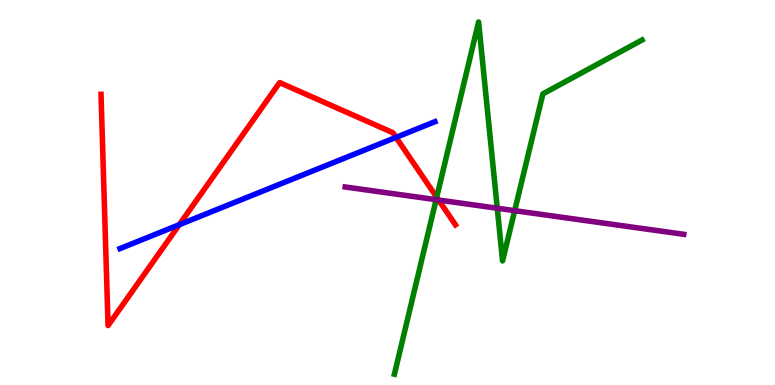[{'lines': ['blue', 'red'], 'intersections': [{'x': 2.31, 'y': 4.16}, {'x': 5.11, 'y': 6.43}]}, {'lines': ['green', 'red'], 'intersections': [{'x': 5.63, 'y': 4.88}]}, {'lines': ['purple', 'red'], 'intersections': [{'x': 5.66, 'y': 4.8}]}, {'lines': ['blue', 'green'], 'intersections': []}, {'lines': ['blue', 'purple'], 'intersections': []}, {'lines': ['green', 'purple'], 'intersections': [{'x': 5.63, 'y': 4.81}, {'x': 6.42, 'y': 4.59}, {'x': 6.64, 'y': 4.53}]}]